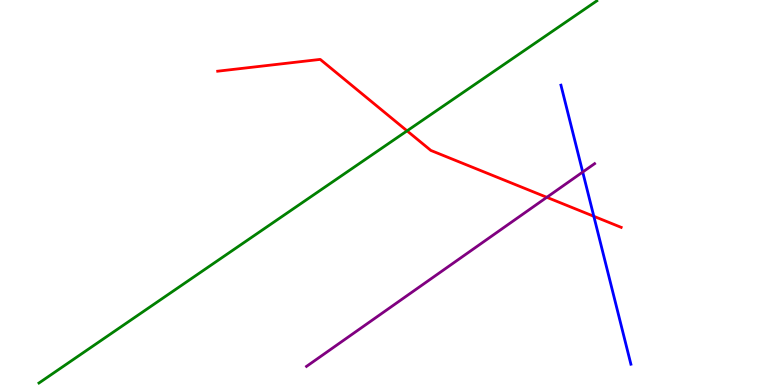[{'lines': ['blue', 'red'], 'intersections': [{'x': 7.66, 'y': 4.38}]}, {'lines': ['green', 'red'], 'intersections': [{'x': 5.25, 'y': 6.6}]}, {'lines': ['purple', 'red'], 'intersections': [{'x': 7.06, 'y': 4.88}]}, {'lines': ['blue', 'green'], 'intersections': []}, {'lines': ['blue', 'purple'], 'intersections': [{'x': 7.52, 'y': 5.53}]}, {'lines': ['green', 'purple'], 'intersections': []}]